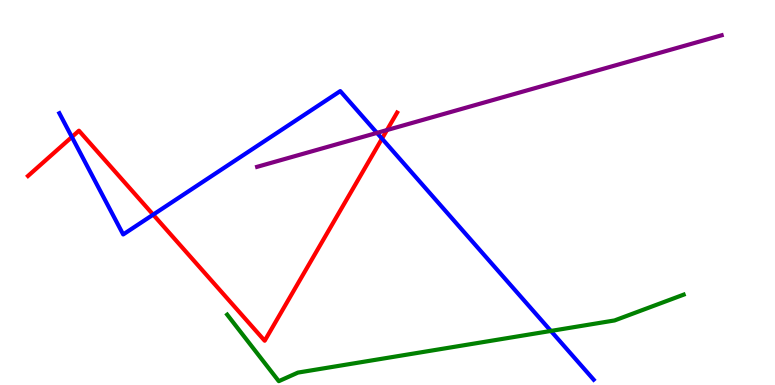[{'lines': ['blue', 'red'], 'intersections': [{'x': 0.927, 'y': 6.44}, {'x': 1.98, 'y': 4.42}, {'x': 4.93, 'y': 6.4}]}, {'lines': ['green', 'red'], 'intersections': []}, {'lines': ['purple', 'red'], 'intersections': [{'x': 4.99, 'y': 6.62}]}, {'lines': ['blue', 'green'], 'intersections': [{'x': 7.11, 'y': 1.4}]}, {'lines': ['blue', 'purple'], 'intersections': [{'x': 4.86, 'y': 6.55}]}, {'lines': ['green', 'purple'], 'intersections': []}]